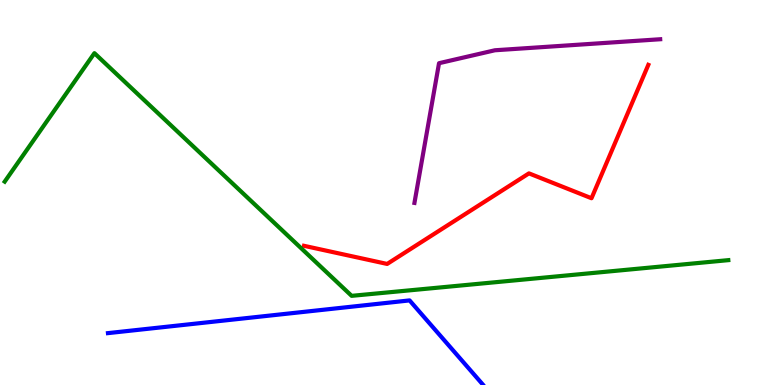[{'lines': ['blue', 'red'], 'intersections': []}, {'lines': ['green', 'red'], 'intersections': []}, {'lines': ['purple', 'red'], 'intersections': []}, {'lines': ['blue', 'green'], 'intersections': []}, {'lines': ['blue', 'purple'], 'intersections': []}, {'lines': ['green', 'purple'], 'intersections': []}]